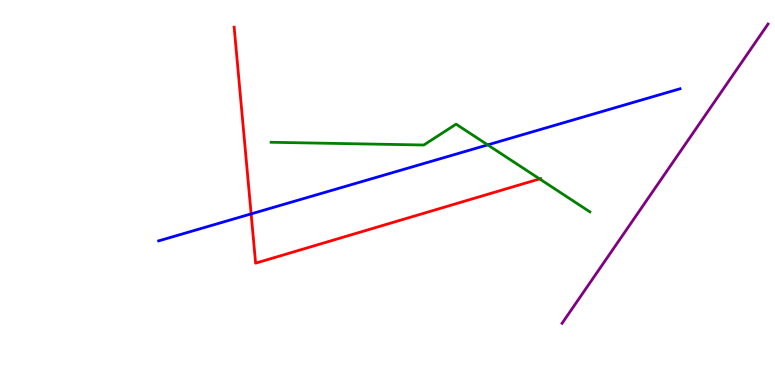[{'lines': ['blue', 'red'], 'intersections': [{'x': 3.24, 'y': 4.44}]}, {'lines': ['green', 'red'], 'intersections': [{'x': 6.96, 'y': 5.35}]}, {'lines': ['purple', 'red'], 'intersections': []}, {'lines': ['blue', 'green'], 'intersections': [{'x': 6.29, 'y': 6.24}]}, {'lines': ['blue', 'purple'], 'intersections': []}, {'lines': ['green', 'purple'], 'intersections': []}]